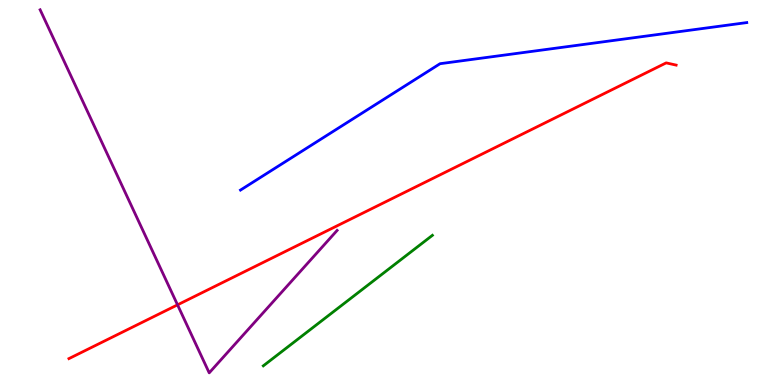[{'lines': ['blue', 'red'], 'intersections': []}, {'lines': ['green', 'red'], 'intersections': []}, {'lines': ['purple', 'red'], 'intersections': [{'x': 2.29, 'y': 2.08}]}, {'lines': ['blue', 'green'], 'intersections': []}, {'lines': ['blue', 'purple'], 'intersections': []}, {'lines': ['green', 'purple'], 'intersections': []}]